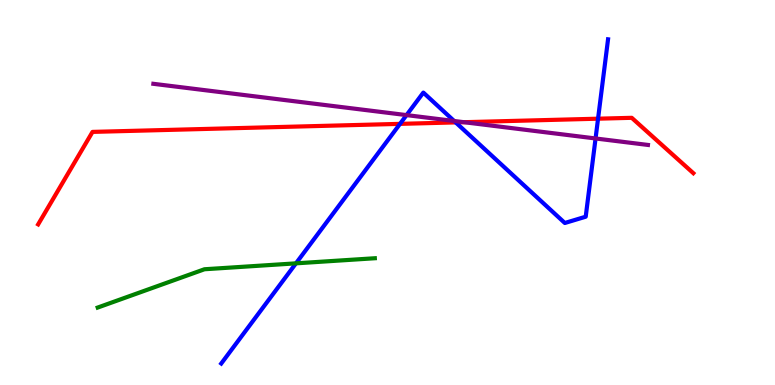[{'lines': ['blue', 'red'], 'intersections': [{'x': 5.16, 'y': 6.78}, {'x': 5.88, 'y': 6.82}, {'x': 7.72, 'y': 6.92}]}, {'lines': ['green', 'red'], 'intersections': []}, {'lines': ['purple', 'red'], 'intersections': [{'x': 5.99, 'y': 6.83}]}, {'lines': ['blue', 'green'], 'intersections': [{'x': 3.82, 'y': 3.16}]}, {'lines': ['blue', 'purple'], 'intersections': [{'x': 5.25, 'y': 7.01}, {'x': 5.86, 'y': 6.86}, {'x': 7.68, 'y': 6.4}]}, {'lines': ['green', 'purple'], 'intersections': []}]